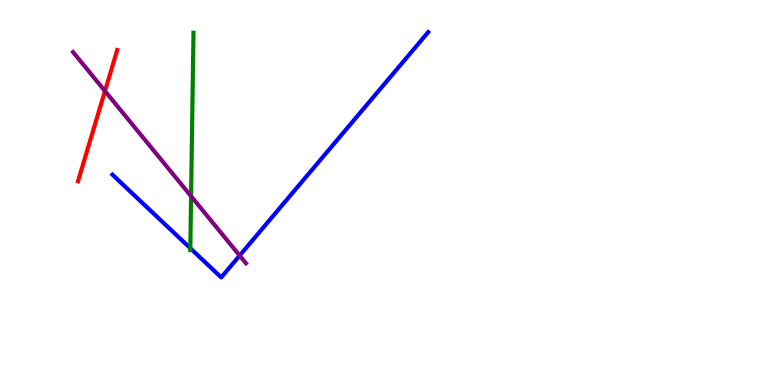[{'lines': ['blue', 'red'], 'intersections': []}, {'lines': ['green', 'red'], 'intersections': []}, {'lines': ['purple', 'red'], 'intersections': [{'x': 1.35, 'y': 7.64}]}, {'lines': ['blue', 'green'], 'intersections': [{'x': 2.46, 'y': 3.55}]}, {'lines': ['blue', 'purple'], 'intersections': [{'x': 3.09, 'y': 3.36}]}, {'lines': ['green', 'purple'], 'intersections': [{'x': 2.47, 'y': 4.9}]}]